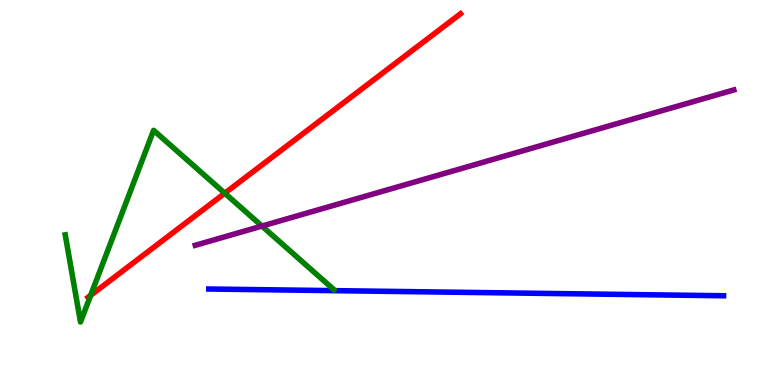[{'lines': ['blue', 'red'], 'intersections': []}, {'lines': ['green', 'red'], 'intersections': [{'x': 1.17, 'y': 2.33}, {'x': 2.9, 'y': 4.98}]}, {'lines': ['purple', 'red'], 'intersections': []}, {'lines': ['blue', 'green'], 'intersections': []}, {'lines': ['blue', 'purple'], 'intersections': []}, {'lines': ['green', 'purple'], 'intersections': [{'x': 3.38, 'y': 4.13}]}]